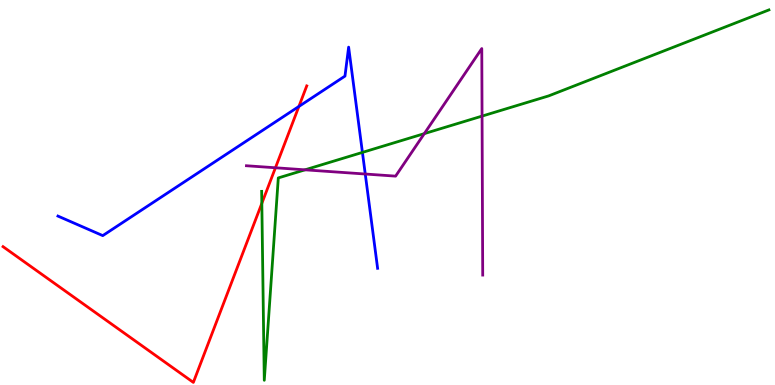[{'lines': ['blue', 'red'], 'intersections': [{'x': 3.86, 'y': 7.23}]}, {'lines': ['green', 'red'], 'intersections': [{'x': 3.38, 'y': 4.72}]}, {'lines': ['purple', 'red'], 'intersections': [{'x': 3.55, 'y': 5.64}]}, {'lines': ['blue', 'green'], 'intersections': [{'x': 4.68, 'y': 6.04}]}, {'lines': ['blue', 'purple'], 'intersections': [{'x': 4.71, 'y': 5.48}]}, {'lines': ['green', 'purple'], 'intersections': [{'x': 3.94, 'y': 5.59}, {'x': 5.48, 'y': 6.53}, {'x': 6.22, 'y': 6.98}]}]